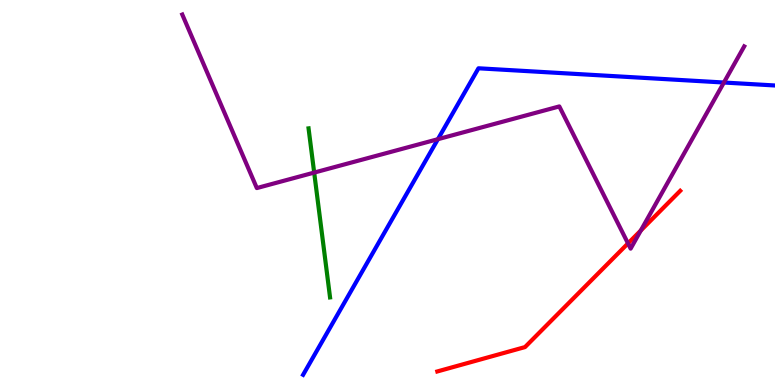[{'lines': ['blue', 'red'], 'intersections': []}, {'lines': ['green', 'red'], 'intersections': []}, {'lines': ['purple', 'red'], 'intersections': [{'x': 8.1, 'y': 3.68}, {'x': 8.27, 'y': 4.01}]}, {'lines': ['blue', 'green'], 'intersections': []}, {'lines': ['blue', 'purple'], 'intersections': [{'x': 5.65, 'y': 6.38}, {'x': 9.34, 'y': 7.86}]}, {'lines': ['green', 'purple'], 'intersections': [{'x': 4.05, 'y': 5.52}]}]